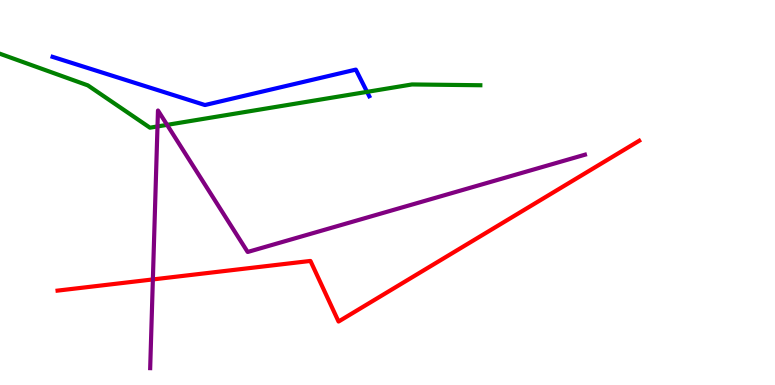[{'lines': ['blue', 'red'], 'intersections': []}, {'lines': ['green', 'red'], 'intersections': []}, {'lines': ['purple', 'red'], 'intersections': [{'x': 1.97, 'y': 2.74}]}, {'lines': ['blue', 'green'], 'intersections': [{'x': 4.74, 'y': 7.61}]}, {'lines': ['blue', 'purple'], 'intersections': []}, {'lines': ['green', 'purple'], 'intersections': [{'x': 2.03, 'y': 6.72}, {'x': 2.16, 'y': 6.76}]}]